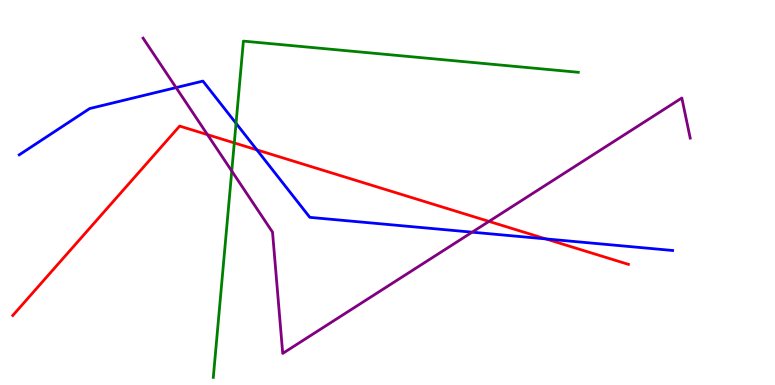[{'lines': ['blue', 'red'], 'intersections': [{'x': 3.31, 'y': 6.11}, {'x': 7.04, 'y': 3.79}]}, {'lines': ['green', 'red'], 'intersections': [{'x': 3.02, 'y': 6.29}]}, {'lines': ['purple', 'red'], 'intersections': [{'x': 2.68, 'y': 6.5}, {'x': 6.31, 'y': 4.25}]}, {'lines': ['blue', 'green'], 'intersections': [{'x': 3.05, 'y': 6.8}]}, {'lines': ['blue', 'purple'], 'intersections': [{'x': 2.27, 'y': 7.72}, {'x': 6.09, 'y': 3.97}]}, {'lines': ['green', 'purple'], 'intersections': [{'x': 2.99, 'y': 5.56}]}]